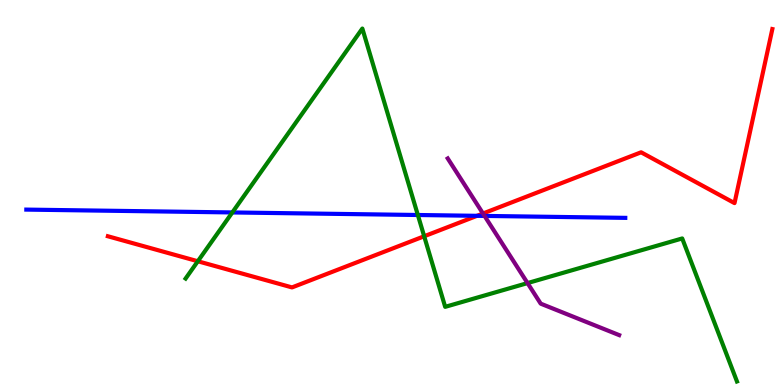[{'lines': ['blue', 'red'], 'intersections': [{'x': 6.15, 'y': 4.39}]}, {'lines': ['green', 'red'], 'intersections': [{'x': 2.55, 'y': 3.21}, {'x': 5.47, 'y': 3.86}]}, {'lines': ['purple', 'red'], 'intersections': [{'x': 6.23, 'y': 4.45}]}, {'lines': ['blue', 'green'], 'intersections': [{'x': 3.0, 'y': 4.48}, {'x': 5.39, 'y': 4.42}]}, {'lines': ['blue', 'purple'], 'intersections': [{'x': 6.25, 'y': 4.39}]}, {'lines': ['green', 'purple'], 'intersections': [{'x': 6.81, 'y': 2.65}]}]